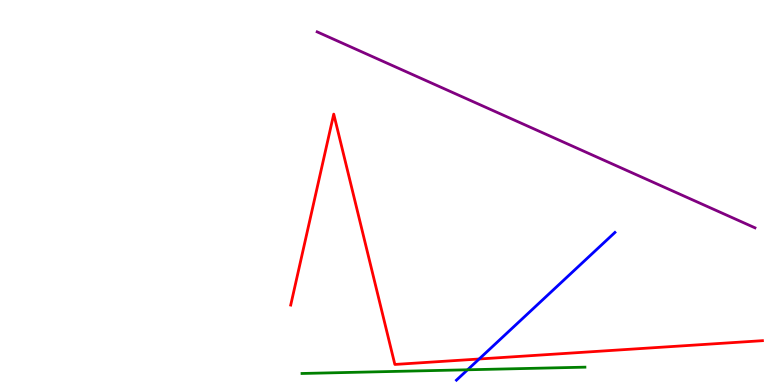[{'lines': ['blue', 'red'], 'intersections': [{'x': 6.18, 'y': 0.675}]}, {'lines': ['green', 'red'], 'intersections': []}, {'lines': ['purple', 'red'], 'intersections': []}, {'lines': ['blue', 'green'], 'intersections': [{'x': 6.03, 'y': 0.395}]}, {'lines': ['blue', 'purple'], 'intersections': []}, {'lines': ['green', 'purple'], 'intersections': []}]